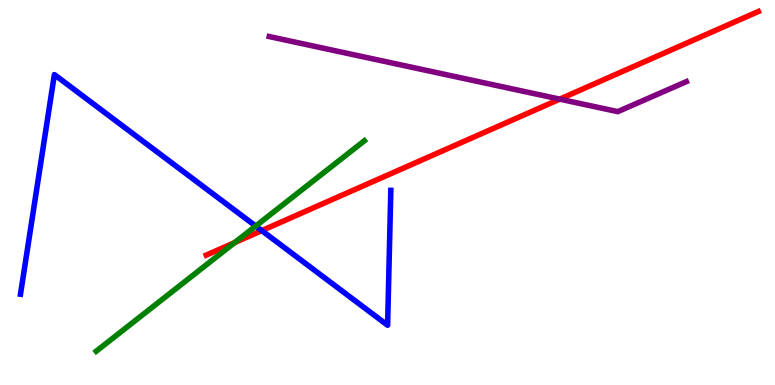[{'lines': ['blue', 'red'], 'intersections': [{'x': 3.38, 'y': 4.01}]}, {'lines': ['green', 'red'], 'intersections': [{'x': 3.03, 'y': 3.7}]}, {'lines': ['purple', 'red'], 'intersections': [{'x': 7.22, 'y': 7.42}]}, {'lines': ['blue', 'green'], 'intersections': [{'x': 3.3, 'y': 4.13}]}, {'lines': ['blue', 'purple'], 'intersections': []}, {'lines': ['green', 'purple'], 'intersections': []}]